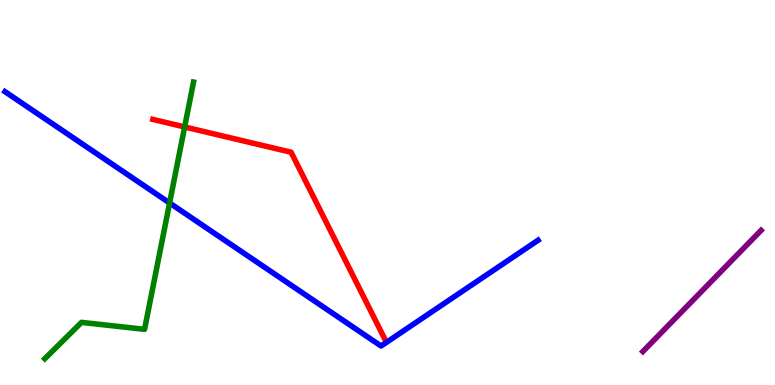[{'lines': ['blue', 'red'], 'intersections': []}, {'lines': ['green', 'red'], 'intersections': [{'x': 2.38, 'y': 6.7}]}, {'lines': ['purple', 'red'], 'intersections': []}, {'lines': ['blue', 'green'], 'intersections': [{'x': 2.19, 'y': 4.73}]}, {'lines': ['blue', 'purple'], 'intersections': []}, {'lines': ['green', 'purple'], 'intersections': []}]